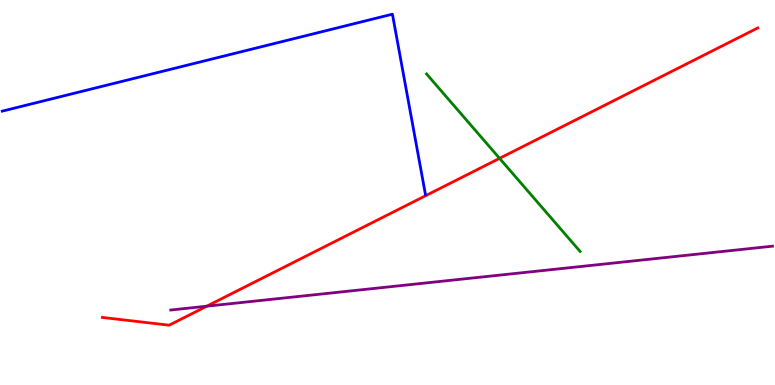[{'lines': ['blue', 'red'], 'intersections': []}, {'lines': ['green', 'red'], 'intersections': [{'x': 6.45, 'y': 5.89}]}, {'lines': ['purple', 'red'], 'intersections': [{'x': 2.67, 'y': 2.05}]}, {'lines': ['blue', 'green'], 'intersections': []}, {'lines': ['blue', 'purple'], 'intersections': []}, {'lines': ['green', 'purple'], 'intersections': []}]